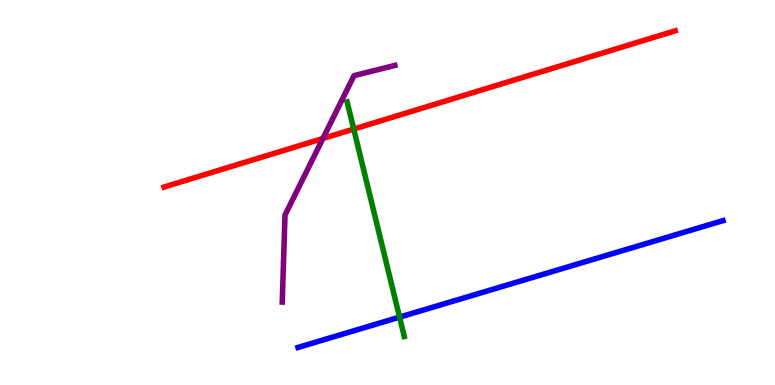[{'lines': ['blue', 'red'], 'intersections': []}, {'lines': ['green', 'red'], 'intersections': [{'x': 4.56, 'y': 6.65}]}, {'lines': ['purple', 'red'], 'intersections': [{'x': 4.17, 'y': 6.4}]}, {'lines': ['blue', 'green'], 'intersections': [{'x': 5.16, 'y': 1.76}]}, {'lines': ['blue', 'purple'], 'intersections': []}, {'lines': ['green', 'purple'], 'intersections': []}]